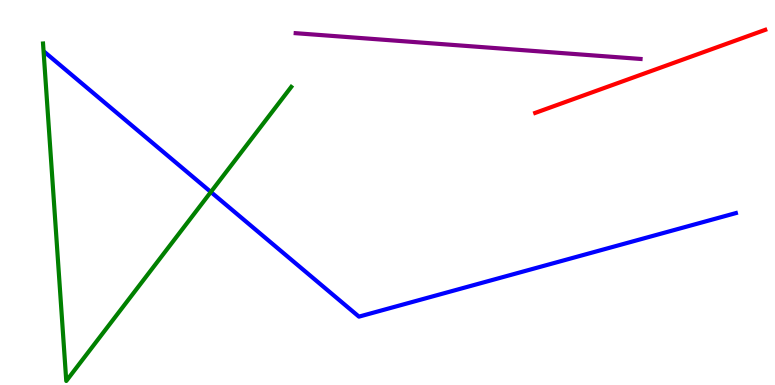[{'lines': ['blue', 'red'], 'intersections': []}, {'lines': ['green', 'red'], 'intersections': []}, {'lines': ['purple', 'red'], 'intersections': []}, {'lines': ['blue', 'green'], 'intersections': [{'x': 2.72, 'y': 5.01}]}, {'lines': ['blue', 'purple'], 'intersections': []}, {'lines': ['green', 'purple'], 'intersections': []}]